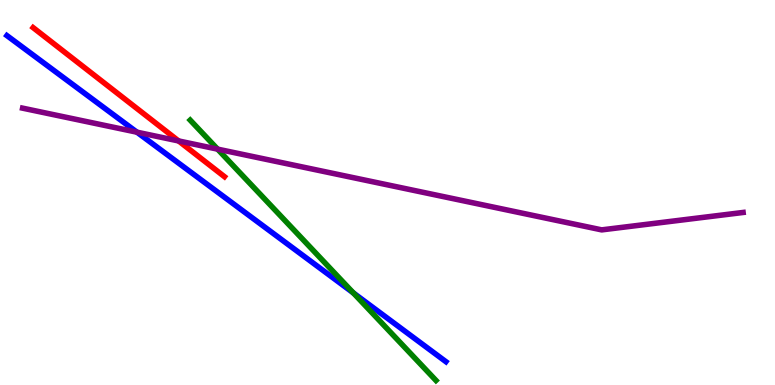[{'lines': ['blue', 'red'], 'intersections': []}, {'lines': ['green', 'red'], 'intersections': []}, {'lines': ['purple', 'red'], 'intersections': [{'x': 2.3, 'y': 6.34}]}, {'lines': ['blue', 'green'], 'intersections': [{'x': 4.56, 'y': 2.39}]}, {'lines': ['blue', 'purple'], 'intersections': [{'x': 1.77, 'y': 6.57}]}, {'lines': ['green', 'purple'], 'intersections': [{'x': 2.81, 'y': 6.13}]}]